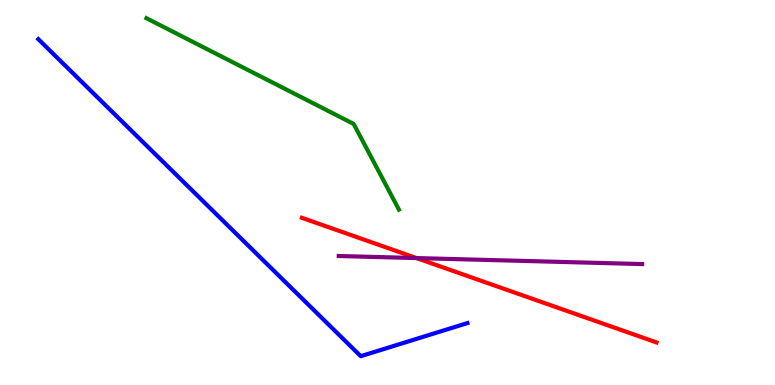[{'lines': ['blue', 'red'], 'intersections': []}, {'lines': ['green', 'red'], 'intersections': []}, {'lines': ['purple', 'red'], 'intersections': [{'x': 5.37, 'y': 3.3}]}, {'lines': ['blue', 'green'], 'intersections': []}, {'lines': ['blue', 'purple'], 'intersections': []}, {'lines': ['green', 'purple'], 'intersections': []}]